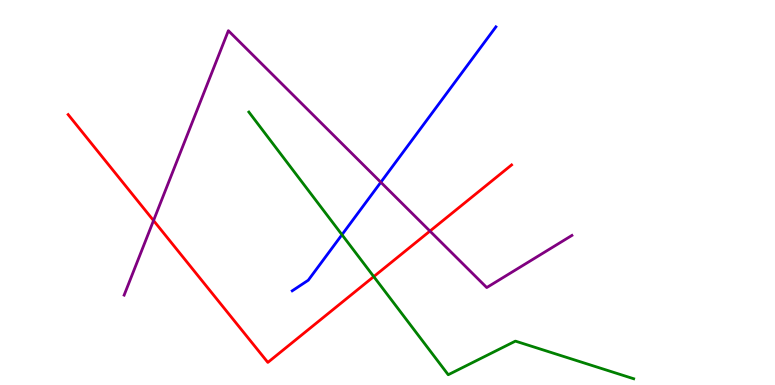[{'lines': ['blue', 'red'], 'intersections': []}, {'lines': ['green', 'red'], 'intersections': [{'x': 4.82, 'y': 2.82}]}, {'lines': ['purple', 'red'], 'intersections': [{'x': 1.98, 'y': 4.27}, {'x': 5.55, 'y': 4.0}]}, {'lines': ['blue', 'green'], 'intersections': [{'x': 4.41, 'y': 3.9}]}, {'lines': ['blue', 'purple'], 'intersections': [{'x': 4.91, 'y': 5.27}]}, {'lines': ['green', 'purple'], 'intersections': []}]